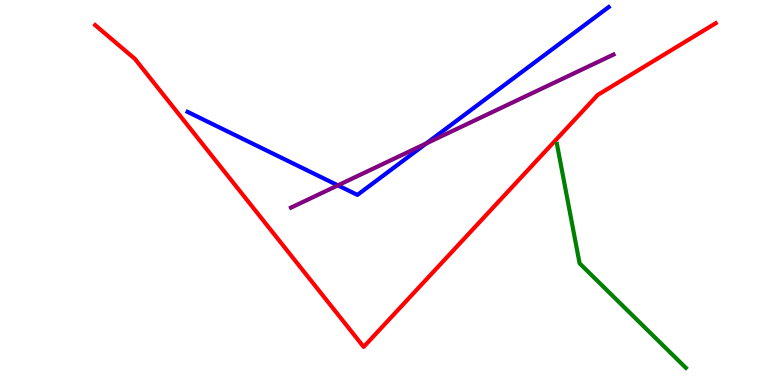[{'lines': ['blue', 'red'], 'intersections': []}, {'lines': ['green', 'red'], 'intersections': []}, {'lines': ['purple', 'red'], 'intersections': []}, {'lines': ['blue', 'green'], 'intersections': []}, {'lines': ['blue', 'purple'], 'intersections': [{'x': 4.36, 'y': 5.19}, {'x': 5.5, 'y': 6.28}]}, {'lines': ['green', 'purple'], 'intersections': []}]